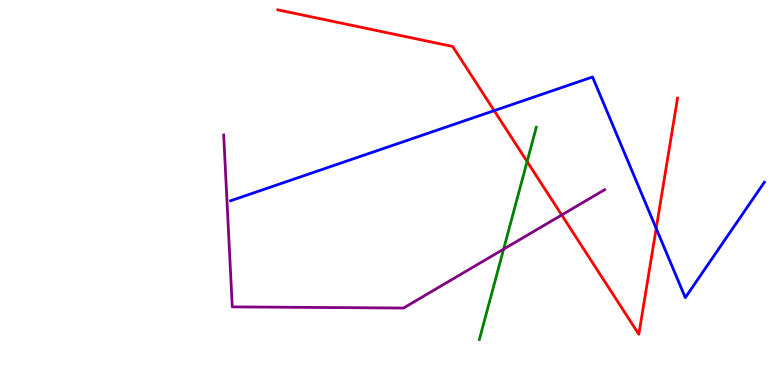[{'lines': ['blue', 'red'], 'intersections': [{'x': 6.38, 'y': 7.13}, {'x': 8.47, 'y': 4.07}]}, {'lines': ['green', 'red'], 'intersections': [{'x': 6.8, 'y': 5.8}]}, {'lines': ['purple', 'red'], 'intersections': [{'x': 7.25, 'y': 4.42}]}, {'lines': ['blue', 'green'], 'intersections': []}, {'lines': ['blue', 'purple'], 'intersections': []}, {'lines': ['green', 'purple'], 'intersections': [{'x': 6.5, 'y': 3.53}]}]